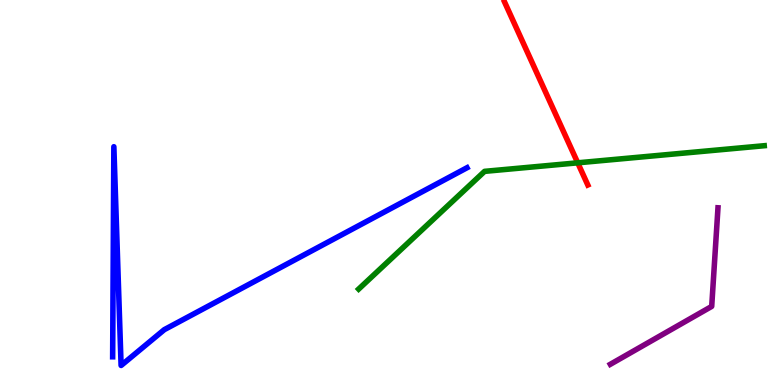[{'lines': ['blue', 'red'], 'intersections': []}, {'lines': ['green', 'red'], 'intersections': [{'x': 7.45, 'y': 5.77}]}, {'lines': ['purple', 'red'], 'intersections': []}, {'lines': ['blue', 'green'], 'intersections': []}, {'lines': ['blue', 'purple'], 'intersections': []}, {'lines': ['green', 'purple'], 'intersections': []}]